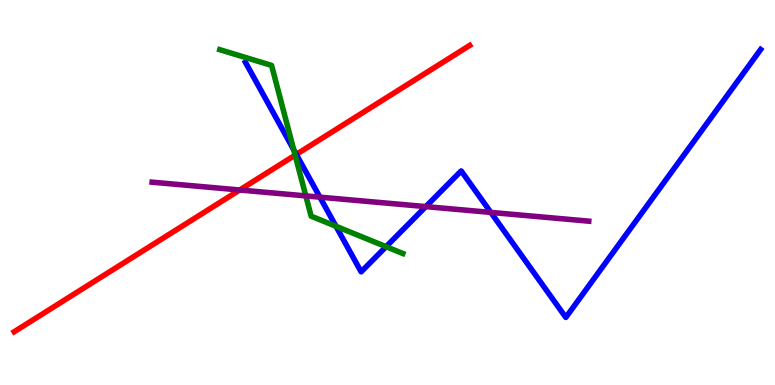[{'lines': ['blue', 'red'], 'intersections': [{'x': 3.82, 'y': 5.99}]}, {'lines': ['green', 'red'], 'intersections': [{'x': 3.81, 'y': 5.97}]}, {'lines': ['purple', 'red'], 'intersections': [{'x': 3.09, 'y': 5.07}]}, {'lines': ['blue', 'green'], 'intersections': [{'x': 3.79, 'y': 6.11}, {'x': 4.34, 'y': 4.12}, {'x': 4.98, 'y': 3.59}]}, {'lines': ['blue', 'purple'], 'intersections': [{'x': 4.13, 'y': 4.88}, {'x': 5.49, 'y': 4.63}, {'x': 6.33, 'y': 4.48}]}, {'lines': ['green', 'purple'], 'intersections': [{'x': 3.95, 'y': 4.91}]}]